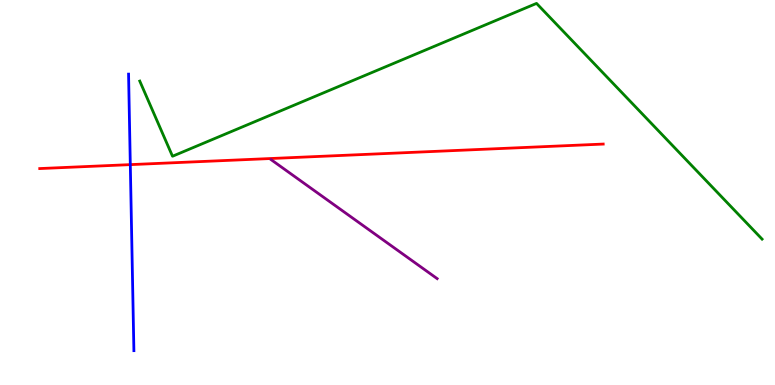[{'lines': ['blue', 'red'], 'intersections': [{'x': 1.68, 'y': 5.72}]}, {'lines': ['green', 'red'], 'intersections': []}, {'lines': ['purple', 'red'], 'intersections': []}, {'lines': ['blue', 'green'], 'intersections': []}, {'lines': ['blue', 'purple'], 'intersections': []}, {'lines': ['green', 'purple'], 'intersections': []}]